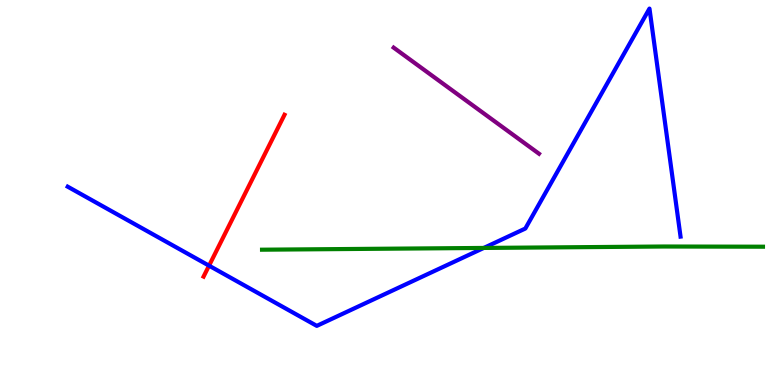[{'lines': ['blue', 'red'], 'intersections': [{'x': 2.7, 'y': 3.1}]}, {'lines': ['green', 'red'], 'intersections': []}, {'lines': ['purple', 'red'], 'intersections': []}, {'lines': ['blue', 'green'], 'intersections': [{'x': 6.24, 'y': 3.56}]}, {'lines': ['blue', 'purple'], 'intersections': []}, {'lines': ['green', 'purple'], 'intersections': []}]